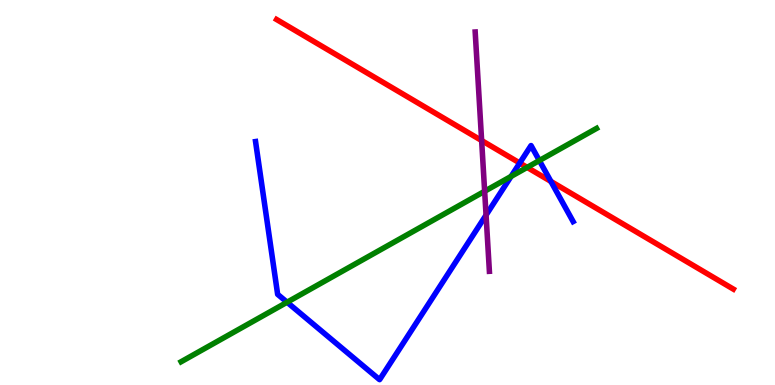[{'lines': ['blue', 'red'], 'intersections': [{'x': 6.71, 'y': 5.77}, {'x': 7.11, 'y': 5.29}]}, {'lines': ['green', 'red'], 'intersections': [{'x': 6.8, 'y': 5.65}]}, {'lines': ['purple', 'red'], 'intersections': [{'x': 6.21, 'y': 6.35}]}, {'lines': ['blue', 'green'], 'intersections': [{'x': 3.7, 'y': 2.15}, {'x': 6.59, 'y': 5.42}, {'x': 6.96, 'y': 5.83}]}, {'lines': ['blue', 'purple'], 'intersections': [{'x': 6.27, 'y': 4.41}]}, {'lines': ['green', 'purple'], 'intersections': [{'x': 6.25, 'y': 5.03}]}]